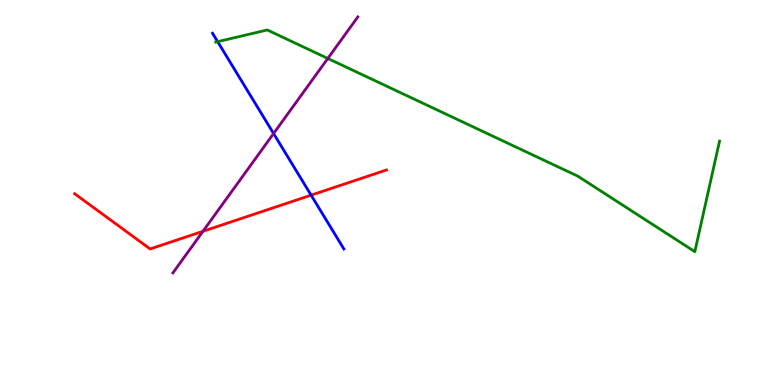[{'lines': ['blue', 'red'], 'intersections': [{'x': 4.01, 'y': 4.93}]}, {'lines': ['green', 'red'], 'intersections': []}, {'lines': ['purple', 'red'], 'intersections': [{'x': 2.62, 'y': 3.99}]}, {'lines': ['blue', 'green'], 'intersections': [{'x': 2.81, 'y': 8.92}]}, {'lines': ['blue', 'purple'], 'intersections': [{'x': 3.53, 'y': 6.53}]}, {'lines': ['green', 'purple'], 'intersections': [{'x': 4.23, 'y': 8.48}]}]